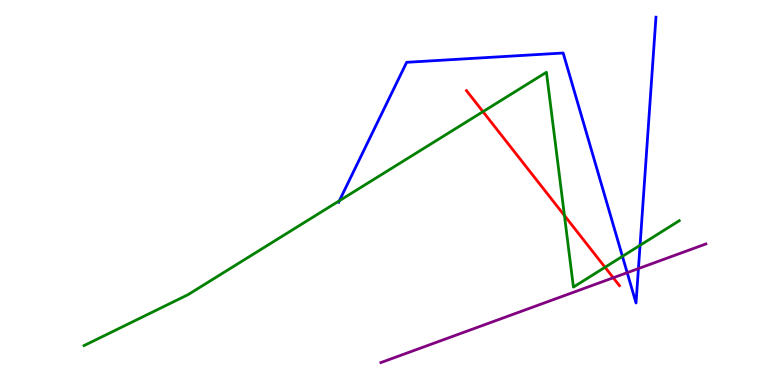[{'lines': ['blue', 'red'], 'intersections': []}, {'lines': ['green', 'red'], 'intersections': [{'x': 6.23, 'y': 7.1}, {'x': 7.28, 'y': 4.4}, {'x': 7.81, 'y': 3.06}]}, {'lines': ['purple', 'red'], 'intersections': [{'x': 7.91, 'y': 2.79}]}, {'lines': ['blue', 'green'], 'intersections': [{'x': 4.38, 'y': 4.79}, {'x': 8.03, 'y': 3.34}, {'x': 8.26, 'y': 3.63}]}, {'lines': ['blue', 'purple'], 'intersections': [{'x': 8.09, 'y': 2.92}, {'x': 8.24, 'y': 3.02}]}, {'lines': ['green', 'purple'], 'intersections': []}]